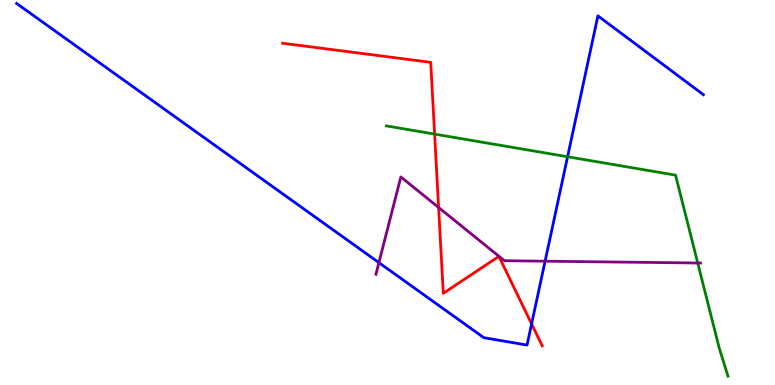[{'lines': ['blue', 'red'], 'intersections': [{'x': 6.86, 'y': 1.59}]}, {'lines': ['green', 'red'], 'intersections': [{'x': 5.61, 'y': 6.52}]}, {'lines': ['purple', 'red'], 'intersections': [{'x': 5.66, 'y': 4.61}]}, {'lines': ['blue', 'green'], 'intersections': [{'x': 7.32, 'y': 5.93}]}, {'lines': ['blue', 'purple'], 'intersections': [{'x': 4.89, 'y': 3.18}, {'x': 7.03, 'y': 3.22}]}, {'lines': ['green', 'purple'], 'intersections': [{'x': 9.0, 'y': 3.17}]}]